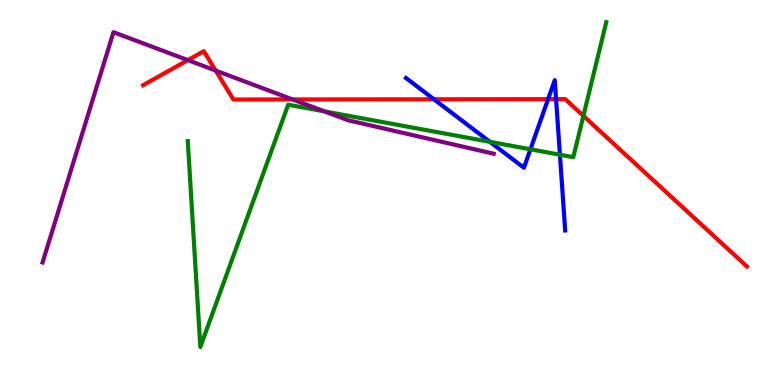[{'lines': ['blue', 'red'], 'intersections': [{'x': 5.6, 'y': 7.42}, {'x': 7.07, 'y': 7.42}, {'x': 7.18, 'y': 7.42}]}, {'lines': ['green', 'red'], 'intersections': [{'x': 7.53, 'y': 6.99}]}, {'lines': ['purple', 'red'], 'intersections': [{'x': 2.42, 'y': 8.44}, {'x': 2.78, 'y': 8.17}, {'x': 3.78, 'y': 7.42}]}, {'lines': ['blue', 'green'], 'intersections': [{'x': 6.32, 'y': 6.32}, {'x': 6.84, 'y': 6.12}, {'x': 7.22, 'y': 5.98}]}, {'lines': ['blue', 'purple'], 'intersections': []}, {'lines': ['green', 'purple'], 'intersections': [{'x': 4.18, 'y': 7.11}]}]